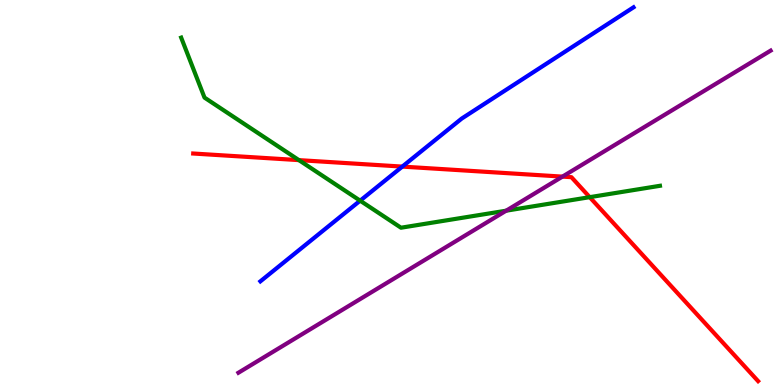[{'lines': ['blue', 'red'], 'intersections': [{'x': 5.19, 'y': 5.67}]}, {'lines': ['green', 'red'], 'intersections': [{'x': 3.86, 'y': 5.84}, {'x': 7.61, 'y': 4.88}]}, {'lines': ['purple', 'red'], 'intersections': [{'x': 7.26, 'y': 5.41}]}, {'lines': ['blue', 'green'], 'intersections': [{'x': 4.65, 'y': 4.79}]}, {'lines': ['blue', 'purple'], 'intersections': []}, {'lines': ['green', 'purple'], 'intersections': [{'x': 6.53, 'y': 4.53}]}]